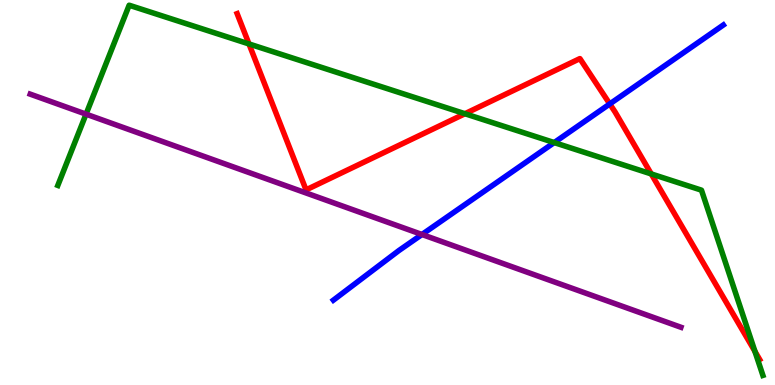[{'lines': ['blue', 'red'], 'intersections': [{'x': 7.87, 'y': 7.3}]}, {'lines': ['green', 'red'], 'intersections': [{'x': 3.21, 'y': 8.86}, {'x': 6.0, 'y': 7.05}, {'x': 8.4, 'y': 5.48}, {'x': 9.74, 'y': 0.872}]}, {'lines': ['purple', 'red'], 'intersections': []}, {'lines': ['blue', 'green'], 'intersections': [{'x': 7.15, 'y': 6.3}]}, {'lines': ['blue', 'purple'], 'intersections': [{'x': 5.44, 'y': 3.91}]}, {'lines': ['green', 'purple'], 'intersections': [{'x': 1.11, 'y': 7.04}]}]